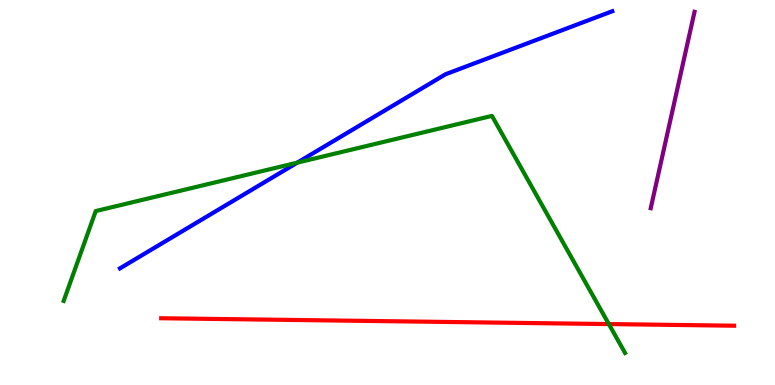[{'lines': ['blue', 'red'], 'intersections': []}, {'lines': ['green', 'red'], 'intersections': [{'x': 7.86, 'y': 1.58}]}, {'lines': ['purple', 'red'], 'intersections': []}, {'lines': ['blue', 'green'], 'intersections': [{'x': 3.84, 'y': 5.78}]}, {'lines': ['blue', 'purple'], 'intersections': []}, {'lines': ['green', 'purple'], 'intersections': []}]